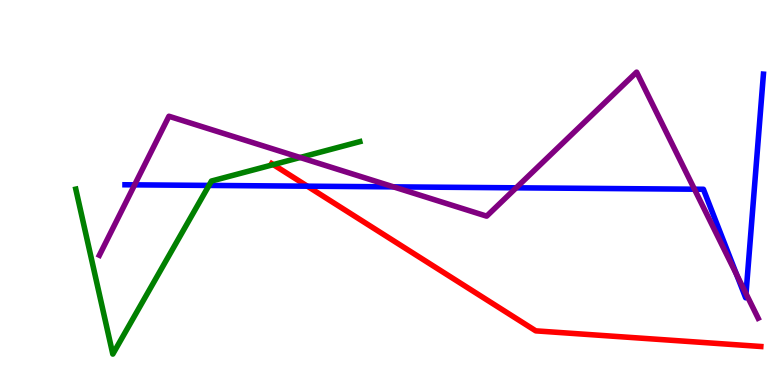[{'lines': ['blue', 'red'], 'intersections': [{'x': 3.97, 'y': 5.16}]}, {'lines': ['green', 'red'], 'intersections': [{'x': 3.53, 'y': 5.72}]}, {'lines': ['purple', 'red'], 'intersections': []}, {'lines': ['blue', 'green'], 'intersections': [{'x': 2.7, 'y': 5.18}]}, {'lines': ['blue', 'purple'], 'intersections': [{'x': 1.74, 'y': 5.2}, {'x': 5.08, 'y': 5.15}, {'x': 6.66, 'y': 5.12}, {'x': 8.96, 'y': 5.09}, {'x': 9.51, 'y': 2.86}, {'x': 9.63, 'y': 2.37}]}, {'lines': ['green', 'purple'], 'intersections': [{'x': 3.87, 'y': 5.91}]}]